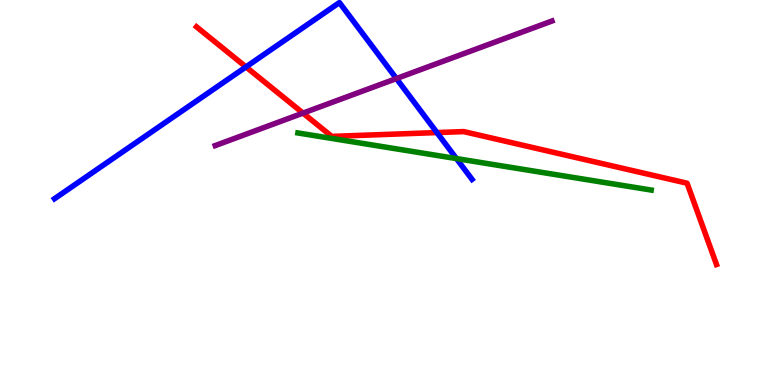[{'lines': ['blue', 'red'], 'intersections': [{'x': 3.17, 'y': 8.26}, {'x': 5.64, 'y': 6.56}]}, {'lines': ['green', 'red'], 'intersections': []}, {'lines': ['purple', 'red'], 'intersections': [{'x': 3.91, 'y': 7.06}]}, {'lines': ['blue', 'green'], 'intersections': [{'x': 5.89, 'y': 5.88}]}, {'lines': ['blue', 'purple'], 'intersections': [{'x': 5.12, 'y': 7.96}]}, {'lines': ['green', 'purple'], 'intersections': []}]